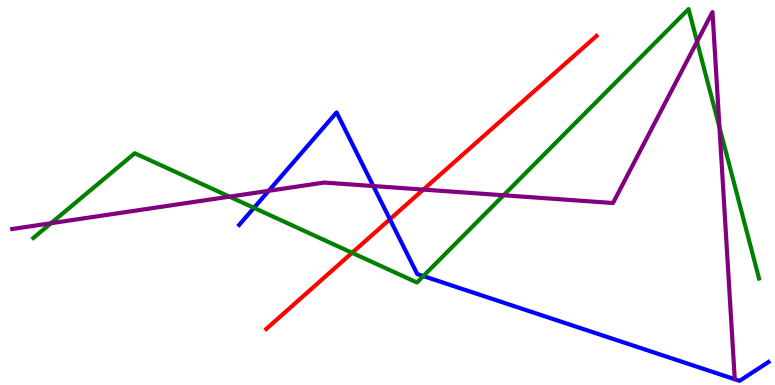[{'lines': ['blue', 'red'], 'intersections': [{'x': 5.03, 'y': 4.3}]}, {'lines': ['green', 'red'], 'intersections': [{'x': 4.54, 'y': 3.43}]}, {'lines': ['purple', 'red'], 'intersections': [{'x': 5.46, 'y': 5.08}]}, {'lines': ['blue', 'green'], 'intersections': [{'x': 3.28, 'y': 4.6}, {'x': 5.46, 'y': 2.83}]}, {'lines': ['blue', 'purple'], 'intersections': [{'x': 3.47, 'y': 5.04}, {'x': 4.82, 'y': 5.17}]}, {'lines': ['green', 'purple'], 'intersections': [{'x': 0.658, 'y': 4.2}, {'x': 2.96, 'y': 4.89}, {'x': 6.5, 'y': 4.93}, {'x': 8.99, 'y': 8.92}, {'x': 9.28, 'y': 6.69}]}]